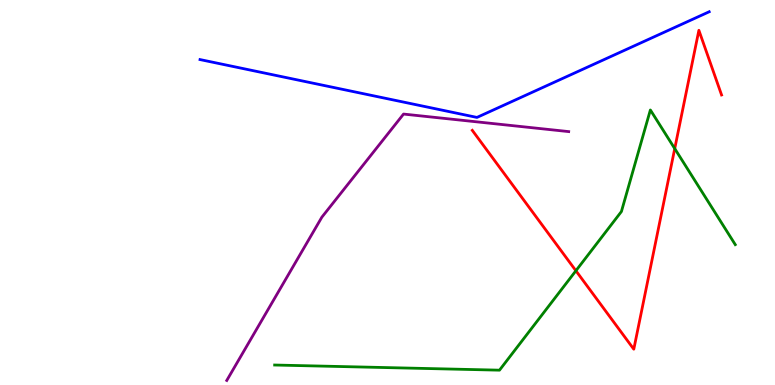[{'lines': ['blue', 'red'], 'intersections': []}, {'lines': ['green', 'red'], 'intersections': [{'x': 7.43, 'y': 2.97}, {'x': 8.71, 'y': 6.14}]}, {'lines': ['purple', 'red'], 'intersections': []}, {'lines': ['blue', 'green'], 'intersections': []}, {'lines': ['blue', 'purple'], 'intersections': []}, {'lines': ['green', 'purple'], 'intersections': []}]